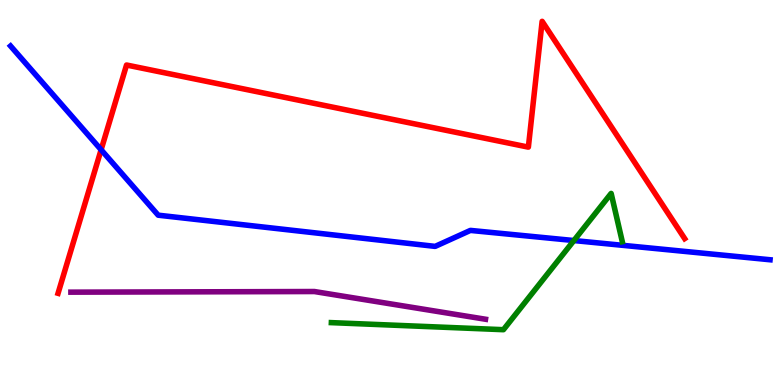[{'lines': ['blue', 'red'], 'intersections': [{'x': 1.3, 'y': 6.11}]}, {'lines': ['green', 'red'], 'intersections': []}, {'lines': ['purple', 'red'], 'intersections': []}, {'lines': ['blue', 'green'], 'intersections': [{'x': 7.41, 'y': 3.75}]}, {'lines': ['blue', 'purple'], 'intersections': []}, {'lines': ['green', 'purple'], 'intersections': []}]